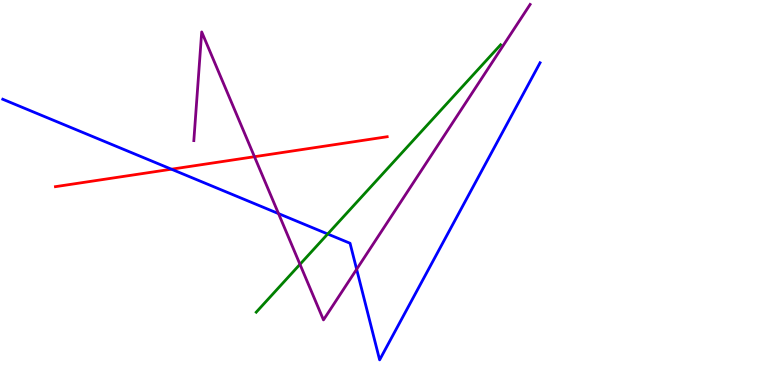[{'lines': ['blue', 'red'], 'intersections': [{'x': 2.21, 'y': 5.61}]}, {'lines': ['green', 'red'], 'intersections': []}, {'lines': ['purple', 'red'], 'intersections': [{'x': 3.28, 'y': 5.93}]}, {'lines': ['blue', 'green'], 'intersections': [{'x': 4.23, 'y': 3.92}]}, {'lines': ['blue', 'purple'], 'intersections': [{'x': 3.59, 'y': 4.45}, {'x': 4.6, 'y': 3.01}]}, {'lines': ['green', 'purple'], 'intersections': [{'x': 3.87, 'y': 3.13}]}]